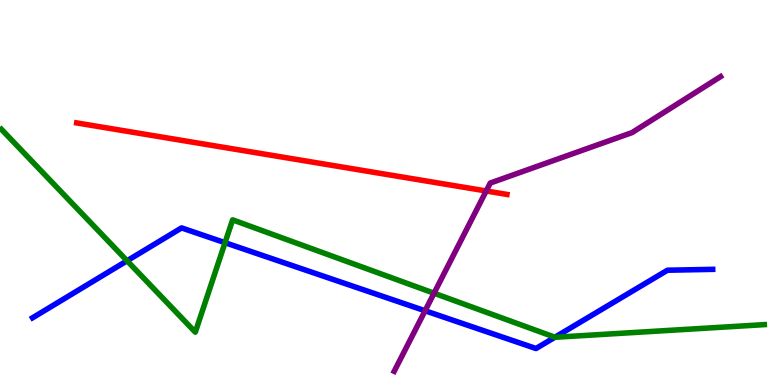[{'lines': ['blue', 'red'], 'intersections': []}, {'lines': ['green', 'red'], 'intersections': []}, {'lines': ['purple', 'red'], 'intersections': [{'x': 6.27, 'y': 5.04}]}, {'lines': ['blue', 'green'], 'intersections': [{'x': 1.64, 'y': 3.23}, {'x': 2.9, 'y': 3.7}, {'x': 7.16, 'y': 1.24}]}, {'lines': ['blue', 'purple'], 'intersections': [{'x': 5.49, 'y': 1.93}]}, {'lines': ['green', 'purple'], 'intersections': [{'x': 5.6, 'y': 2.38}]}]